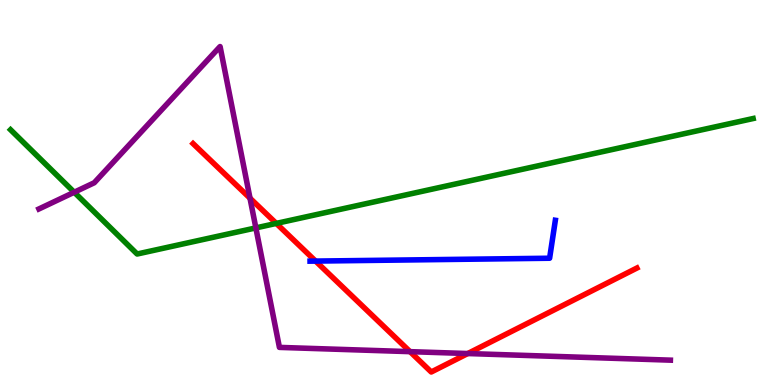[{'lines': ['blue', 'red'], 'intersections': [{'x': 4.07, 'y': 3.22}]}, {'lines': ['green', 'red'], 'intersections': [{'x': 3.57, 'y': 4.2}]}, {'lines': ['purple', 'red'], 'intersections': [{'x': 3.23, 'y': 4.85}, {'x': 5.29, 'y': 0.866}, {'x': 6.04, 'y': 0.817}]}, {'lines': ['blue', 'green'], 'intersections': []}, {'lines': ['blue', 'purple'], 'intersections': []}, {'lines': ['green', 'purple'], 'intersections': [{'x': 0.958, 'y': 5.01}, {'x': 3.3, 'y': 4.08}]}]